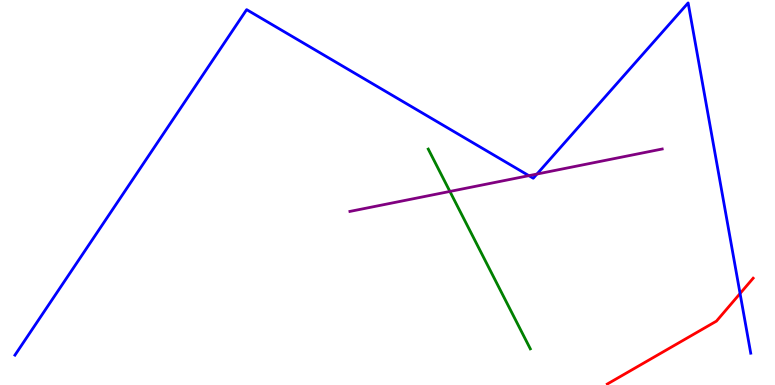[{'lines': ['blue', 'red'], 'intersections': [{'x': 9.55, 'y': 2.38}]}, {'lines': ['green', 'red'], 'intersections': []}, {'lines': ['purple', 'red'], 'intersections': []}, {'lines': ['blue', 'green'], 'intersections': []}, {'lines': ['blue', 'purple'], 'intersections': [{'x': 6.82, 'y': 5.44}, {'x': 6.93, 'y': 5.48}]}, {'lines': ['green', 'purple'], 'intersections': [{'x': 5.81, 'y': 5.03}]}]